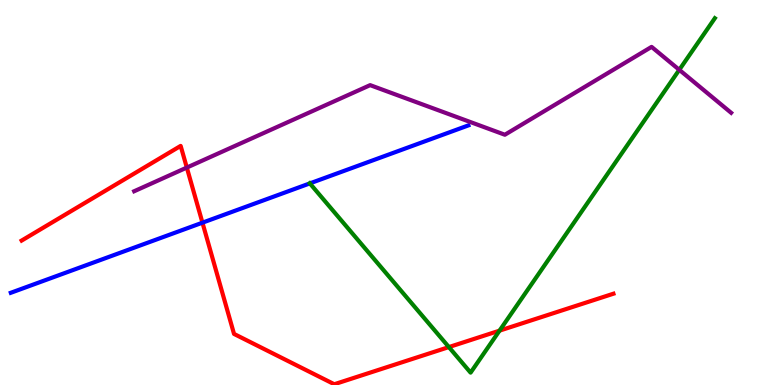[{'lines': ['blue', 'red'], 'intersections': [{'x': 2.61, 'y': 4.22}]}, {'lines': ['green', 'red'], 'intersections': [{'x': 5.79, 'y': 0.985}, {'x': 6.45, 'y': 1.41}]}, {'lines': ['purple', 'red'], 'intersections': [{'x': 2.41, 'y': 5.65}]}, {'lines': ['blue', 'green'], 'intersections': [{'x': 4.0, 'y': 5.24}]}, {'lines': ['blue', 'purple'], 'intersections': []}, {'lines': ['green', 'purple'], 'intersections': [{'x': 8.76, 'y': 8.19}]}]